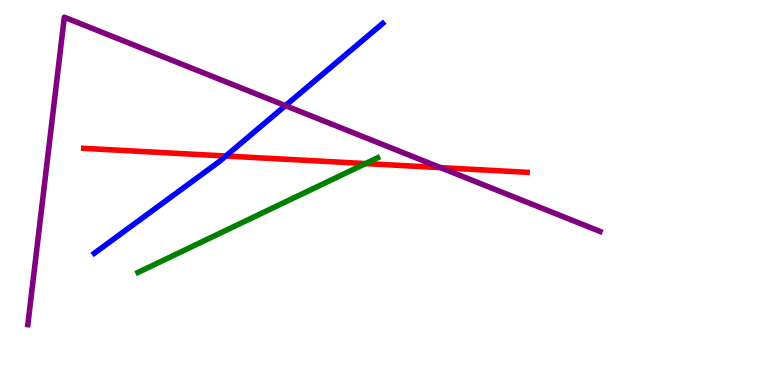[{'lines': ['blue', 'red'], 'intersections': [{'x': 2.91, 'y': 5.95}]}, {'lines': ['green', 'red'], 'intersections': [{'x': 4.72, 'y': 5.75}]}, {'lines': ['purple', 'red'], 'intersections': [{'x': 5.68, 'y': 5.65}]}, {'lines': ['blue', 'green'], 'intersections': []}, {'lines': ['blue', 'purple'], 'intersections': [{'x': 3.68, 'y': 7.26}]}, {'lines': ['green', 'purple'], 'intersections': []}]